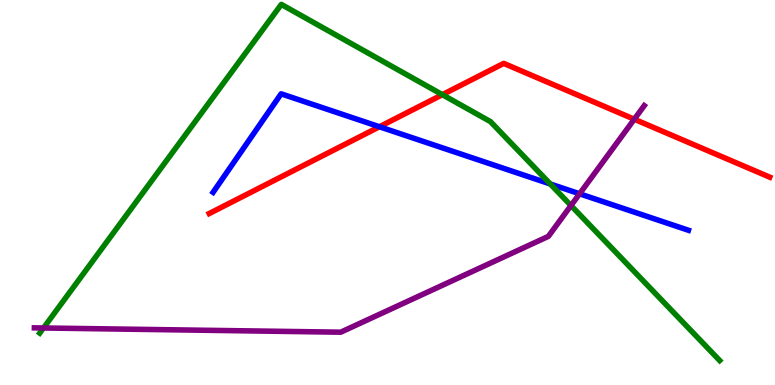[{'lines': ['blue', 'red'], 'intersections': [{'x': 4.9, 'y': 6.71}]}, {'lines': ['green', 'red'], 'intersections': [{'x': 5.71, 'y': 7.54}]}, {'lines': ['purple', 'red'], 'intersections': [{'x': 8.18, 'y': 6.9}]}, {'lines': ['blue', 'green'], 'intersections': [{'x': 7.1, 'y': 5.22}]}, {'lines': ['blue', 'purple'], 'intersections': [{'x': 7.48, 'y': 4.97}]}, {'lines': ['green', 'purple'], 'intersections': [{'x': 0.561, 'y': 1.48}, {'x': 7.37, 'y': 4.66}]}]